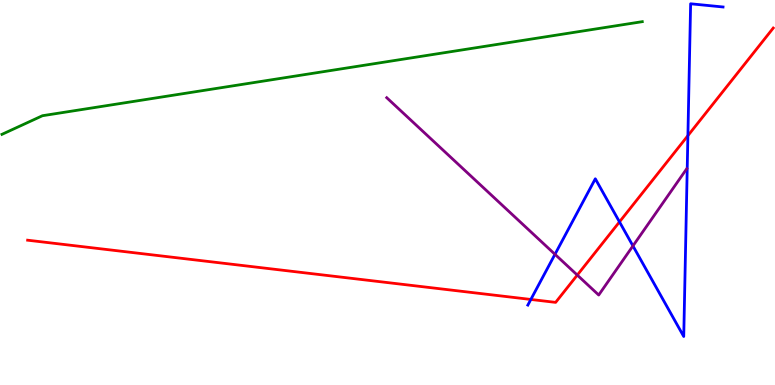[{'lines': ['blue', 'red'], 'intersections': [{'x': 6.85, 'y': 2.22}, {'x': 7.99, 'y': 4.24}, {'x': 8.88, 'y': 6.48}]}, {'lines': ['green', 'red'], 'intersections': []}, {'lines': ['purple', 'red'], 'intersections': [{'x': 7.45, 'y': 2.86}]}, {'lines': ['blue', 'green'], 'intersections': []}, {'lines': ['blue', 'purple'], 'intersections': [{'x': 7.16, 'y': 3.39}, {'x': 8.17, 'y': 3.61}]}, {'lines': ['green', 'purple'], 'intersections': []}]